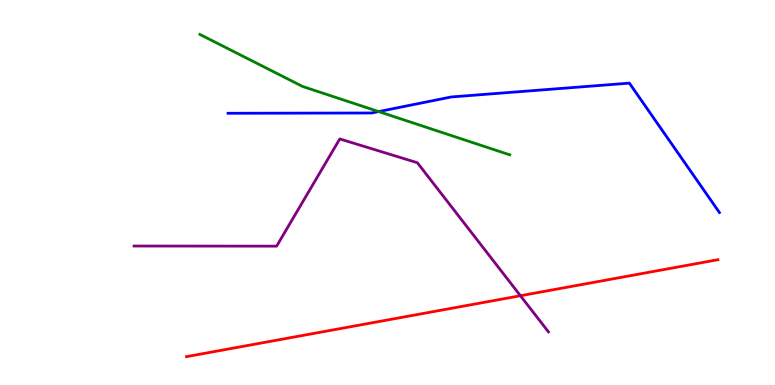[{'lines': ['blue', 'red'], 'intersections': []}, {'lines': ['green', 'red'], 'intersections': []}, {'lines': ['purple', 'red'], 'intersections': [{'x': 6.72, 'y': 2.32}]}, {'lines': ['blue', 'green'], 'intersections': [{'x': 4.89, 'y': 7.1}]}, {'lines': ['blue', 'purple'], 'intersections': []}, {'lines': ['green', 'purple'], 'intersections': []}]